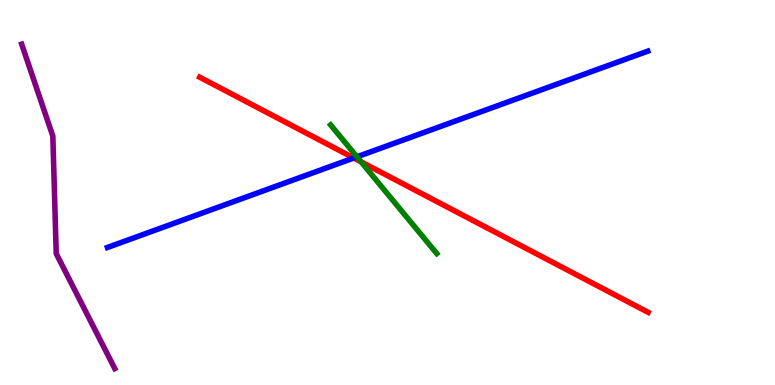[{'lines': ['blue', 'red'], 'intersections': [{'x': 4.56, 'y': 5.9}]}, {'lines': ['green', 'red'], 'intersections': [{'x': 4.66, 'y': 5.8}]}, {'lines': ['purple', 'red'], 'intersections': []}, {'lines': ['blue', 'green'], 'intersections': [{'x': 4.61, 'y': 5.93}]}, {'lines': ['blue', 'purple'], 'intersections': []}, {'lines': ['green', 'purple'], 'intersections': []}]